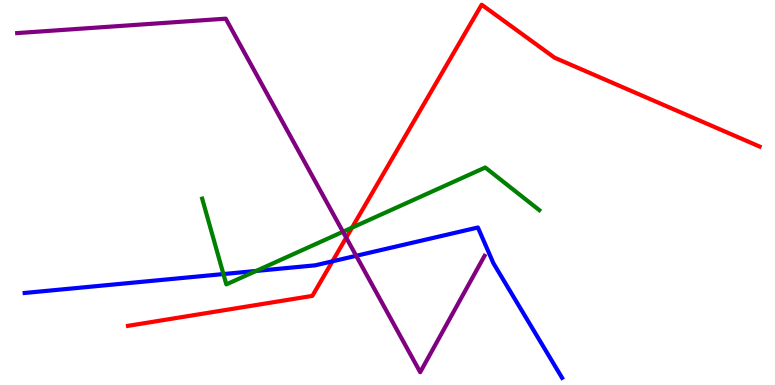[{'lines': ['blue', 'red'], 'intersections': [{'x': 4.29, 'y': 3.21}]}, {'lines': ['green', 'red'], 'intersections': [{'x': 4.54, 'y': 4.09}]}, {'lines': ['purple', 'red'], 'intersections': [{'x': 4.47, 'y': 3.83}]}, {'lines': ['blue', 'green'], 'intersections': [{'x': 2.88, 'y': 2.88}, {'x': 3.31, 'y': 2.96}]}, {'lines': ['blue', 'purple'], 'intersections': [{'x': 4.6, 'y': 3.36}]}, {'lines': ['green', 'purple'], 'intersections': [{'x': 4.43, 'y': 3.98}]}]